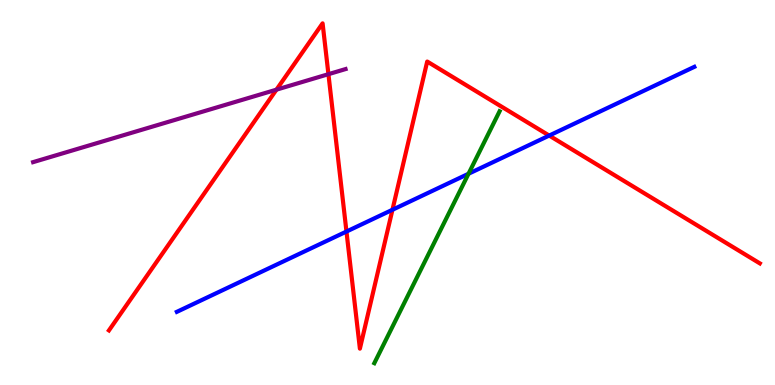[{'lines': ['blue', 'red'], 'intersections': [{'x': 4.47, 'y': 3.99}, {'x': 5.06, 'y': 4.55}, {'x': 7.09, 'y': 6.48}]}, {'lines': ['green', 'red'], 'intersections': []}, {'lines': ['purple', 'red'], 'intersections': [{'x': 3.57, 'y': 7.67}, {'x': 4.24, 'y': 8.07}]}, {'lines': ['blue', 'green'], 'intersections': [{'x': 6.05, 'y': 5.49}]}, {'lines': ['blue', 'purple'], 'intersections': []}, {'lines': ['green', 'purple'], 'intersections': []}]